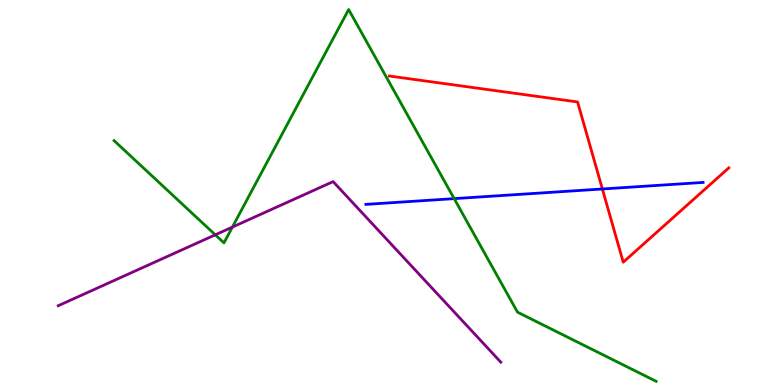[{'lines': ['blue', 'red'], 'intersections': [{'x': 7.77, 'y': 5.09}]}, {'lines': ['green', 'red'], 'intersections': []}, {'lines': ['purple', 'red'], 'intersections': []}, {'lines': ['blue', 'green'], 'intersections': [{'x': 5.86, 'y': 4.84}]}, {'lines': ['blue', 'purple'], 'intersections': []}, {'lines': ['green', 'purple'], 'intersections': [{'x': 2.78, 'y': 3.9}, {'x': 3.0, 'y': 4.1}]}]